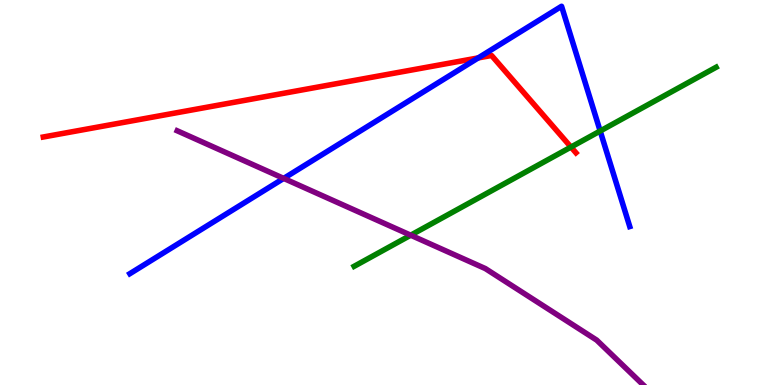[{'lines': ['blue', 'red'], 'intersections': [{'x': 6.17, 'y': 8.5}]}, {'lines': ['green', 'red'], 'intersections': [{'x': 7.37, 'y': 6.18}]}, {'lines': ['purple', 'red'], 'intersections': []}, {'lines': ['blue', 'green'], 'intersections': [{'x': 7.74, 'y': 6.6}]}, {'lines': ['blue', 'purple'], 'intersections': [{'x': 3.66, 'y': 5.37}]}, {'lines': ['green', 'purple'], 'intersections': [{'x': 5.3, 'y': 3.89}]}]